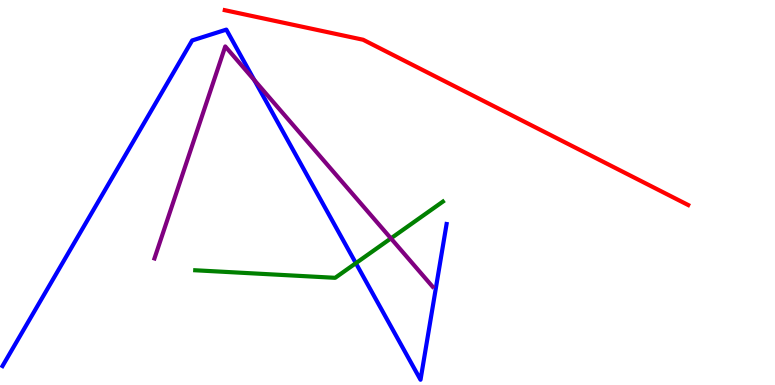[{'lines': ['blue', 'red'], 'intersections': []}, {'lines': ['green', 'red'], 'intersections': []}, {'lines': ['purple', 'red'], 'intersections': []}, {'lines': ['blue', 'green'], 'intersections': [{'x': 4.59, 'y': 3.16}]}, {'lines': ['blue', 'purple'], 'intersections': [{'x': 3.28, 'y': 7.92}]}, {'lines': ['green', 'purple'], 'intersections': [{'x': 5.04, 'y': 3.81}]}]